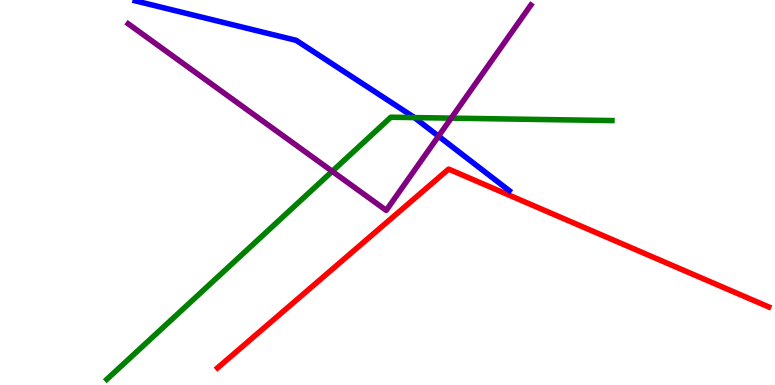[{'lines': ['blue', 'red'], 'intersections': []}, {'lines': ['green', 'red'], 'intersections': []}, {'lines': ['purple', 'red'], 'intersections': []}, {'lines': ['blue', 'green'], 'intersections': [{'x': 5.35, 'y': 6.95}]}, {'lines': ['blue', 'purple'], 'intersections': [{'x': 5.66, 'y': 6.46}]}, {'lines': ['green', 'purple'], 'intersections': [{'x': 4.29, 'y': 5.55}, {'x': 5.82, 'y': 6.93}]}]